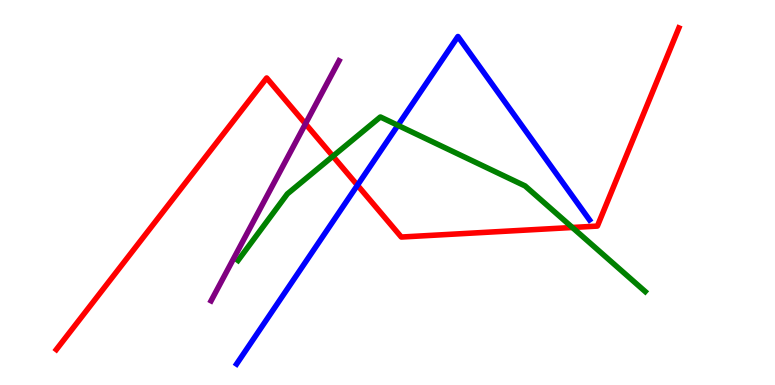[{'lines': ['blue', 'red'], 'intersections': [{'x': 4.61, 'y': 5.19}]}, {'lines': ['green', 'red'], 'intersections': [{'x': 4.3, 'y': 5.94}, {'x': 7.39, 'y': 4.09}]}, {'lines': ['purple', 'red'], 'intersections': [{'x': 3.94, 'y': 6.78}]}, {'lines': ['blue', 'green'], 'intersections': [{'x': 5.13, 'y': 6.74}]}, {'lines': ['blue', 'purple'], 'intersections': []}, {'lines': ['green', 'purple'], 'intersections': []}]